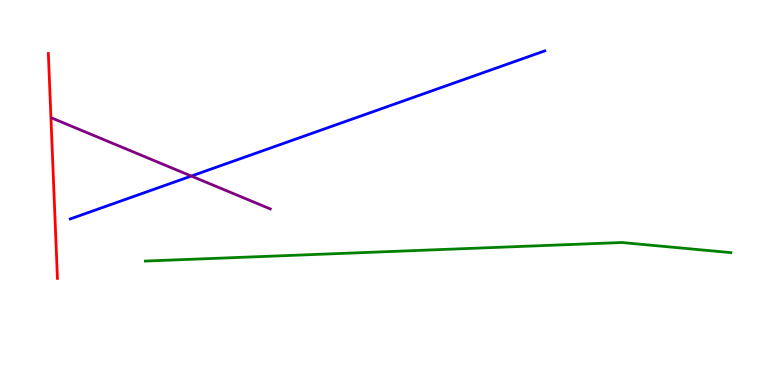[{'lines': ['blue', 'red'], 'intersections': []}, {'lines': ['green', 'red'], 'intersections': []}, {'lines': ['purple', 'red'], 'intersections': []}, {'lines': ['blue', 'green'], 'intersections': []}, {'lines': ['blue', 'purple'], 'intersections': [{'x': 2.47, 'y': 5.43}]}, {'lines': ['green', 'purple'], 'intersections': []}]